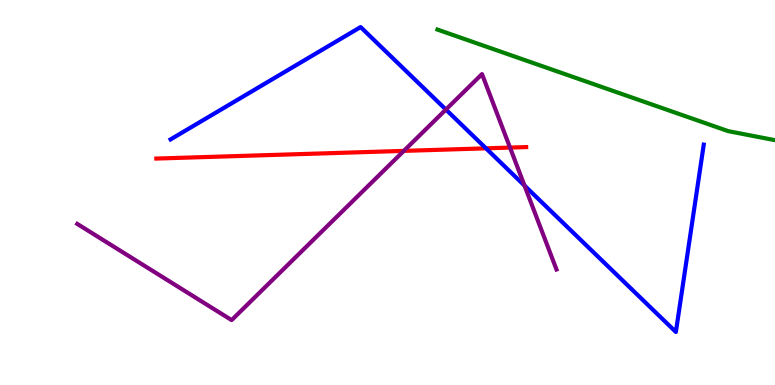[{'lines': ['blue', 'red'], 'intersections': [{'x': 6.27, 'y': 6.15}]}, {'lines': ['green', 'red'], 'intersections': []}, {'lines': ['purple', 'red'], 'intersections': [{'x': 5.21, 'y': 6.08}, {'x': 6.58, 'y': 6.17}]}, {'lines': ['blue', 'green'], 'intersections': []}, {'lines': ['blue', 'purple'], 'intersections': [{'x': 5.75, 'y': 7.15}, {'x': 6.77, 'y': 5.18}]}, {'lines': ['green', 'purple'], 'intersections': []}]